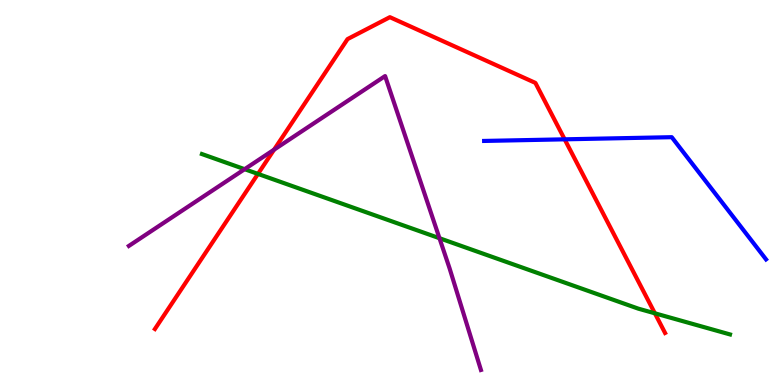[{'lines': ['blue', 'red'], 'intersections': [{'x': 7.29, 'y': 6.38}]}, {'lines': ['green', 'red'], 'intersections': [{'x': 3.33, 'y': 5.48}, {'x': 8.45, 'y': 1.86}]}, {'lines': ['purple', 'red'], 'intersections': [{'x': 3.54, 'y': 6.11}]}, {'lines': ['blue', 'green'], 'intersections': []}, {'lines': ['blue', 'purple'], 'intersections': []}, {'lines': ['green', 'purple'], 'intersections': [{'x': 3.16, 'y': 5.61}, {'x': 5.67, 'y': 3.81}]}]